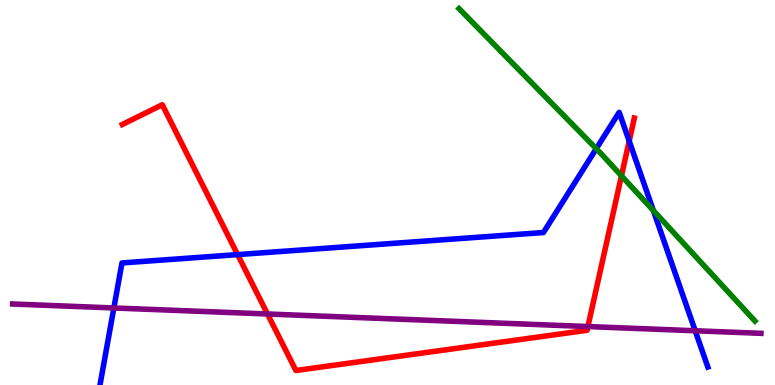[{'lines': ['blue', 'red'], 'intersections': [{'x': 3.07, 'y': 3.39}, {'x': 8.12, 'y': 6.34}]}, {'lines': ['green', 'red'], 'intersections': [{'x': 8.02, 'y': 5.43}]}, {'lines': ['purple', 'red'], 'intersections': [{'x': 3.45, 'y': 1.84}, {'x': 7.59, 'y': 1.52}]}, {'lines': ['blue', 'green'], 'intersections': [{'x': 7.69, 'y': 6.14}, {'x': 8.43, 'y': 4.53}]}, {'lines': ['blue', 'purple'], 'intersections': [{'x': 1.47, 'y': 2.0}, {'x': 8.97, 'y': 1.41}]}, {'lines': ['green', 'purple'], 'intersections': []}]